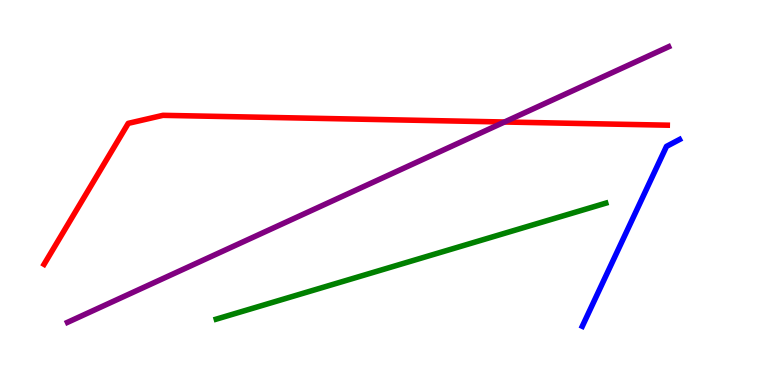[{'lines': ['blue', 'red'], 'intersections': []}, {'lines': ['green', 'red'], 'intersections': []}, {'lines': ['purple', 'red'], 'intersections': [{'x': 6.51, 'y': 6.83}]}, {'lines': ['blue', 'green'], 'intersections': []}, {'lines': ['blue', 'purple'], 'intersections': []}, {'lines': ['green', 'purple'], 'intersections': []}]